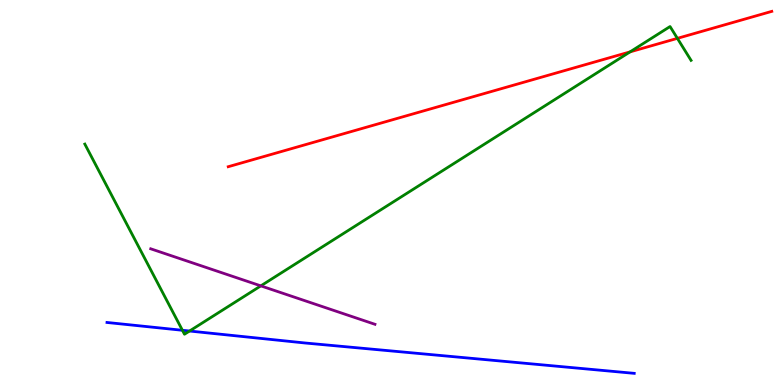[{'lines': ['blue', 'red'], 'intersections': []}, {'lines': ['green', 'red'], 'intersections': [{'x': 8.13, 'y': 8.65}, {'x': 8.74, 'y': 9.0}]}, {'lines': ['purple', 'red'], 'intersections': []}, {'lines': ['blue', 'green'], 'intersections': [{'x': 2.35, 'y': 1.42}, {'x': 2.45, 'y': 1.4}]}, {'lines': ['blue', 'purple'], 'intersections': []}, {'lines': ['green', 'purple'], 'intersections': [{'x': 3.37, 'y': 2.57}]}]